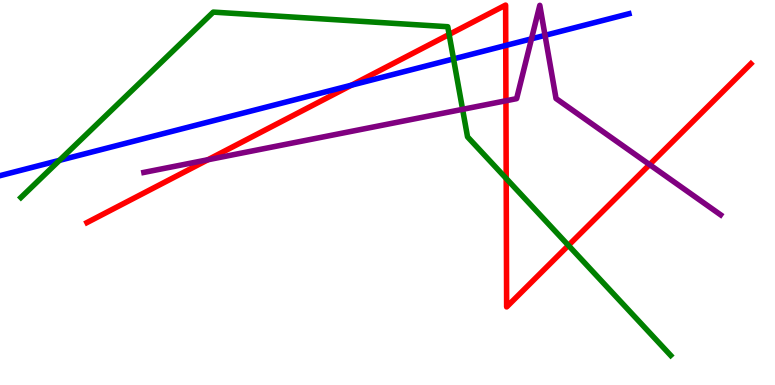[{'lines': ['blue', 'red'], 'intersections': [{'x': 4.53, 'y': 7.79}, {'x': 6.53, 'y': 8.82}]}, {'lines': ['green', 'red'], 'intersections': [{'x': 5.8, 'y': 9.11}, {'x': 6.53, 'y': 5.36}, {'x': 7.33, 'y': 3.63}]}, {'lines': ['purple', 'red'], 'intersections': [{'x': 2.68, 'y': 5.85}, {'x': 6.53, 'y': 7.38}, {'x': 8.38, 'y': 5.72}]}, {'lines': ['blue', 'green'], 'intersections': [{'x': 0.767, 'y': 5.84}, {'x': 5.85, 'y': 8.47}]}, {'lines': ['blue', 'purple'], 'intersections': [{'x': 6.86, 'y': 8.99}, {'x': 7.03, 'y': 9.08}]}, {'lines': ['green', 'purple'], 'intersections': [{'x': 5.97, 'y': 7.16}]}]